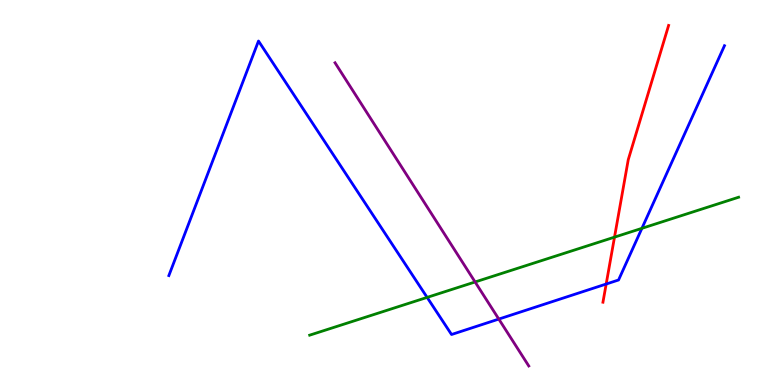[{'lines': ['blue', 'red'], 'intersections': [{'x': 7.82, 'y': 2.62}]}, {'lines': ['green', 'red'], 'intersections': [{'x': 7.93, 'y': 3.84}]}, {'lines': ['purple', 'red'], 'intersections': []}, {'lines': ['blue', 'green'], 'intersections': [{'x': 5.51, 'y': 2.28}, {'x': 8.28, 'y': 4.07}]}, {'lines': ['blue', 'purple'], 'intersections': [{'x': 6.44, 'y': 1.71}]}, {'lines': ['green', 'purple'], 'intersections': [{'x': 6.13, 'y': 2.68}]}]